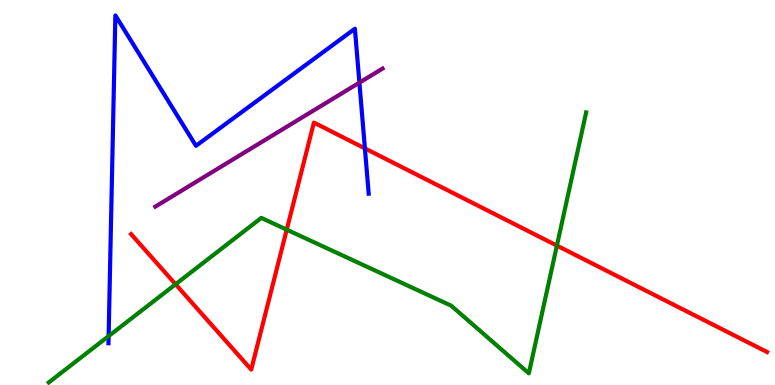[{'lines': ['blue', 'red'], 'intersections': [{'x': 4.71, 'y': 6.15}]}, {'lines': ['green', 'red'], 'intersections': [{'x': 2.27, 'y': 2.62}, {'x': 3.7, 'y': 4.03}, {'x': 7.19, 'y': 3.62}]}, {'lines': ['purple', 'red'], 'intersections': []}, {'lines': ['blue', 'green'], 'intersections': [{'x': 1.4, 'y': 1.27}]}, {'lines': ['blue', 'purple'], 'intersections': [{'x': 4.64, 'y': 7.85}]}, {'lines': ['green', 'purple'], 'intersections': []}]